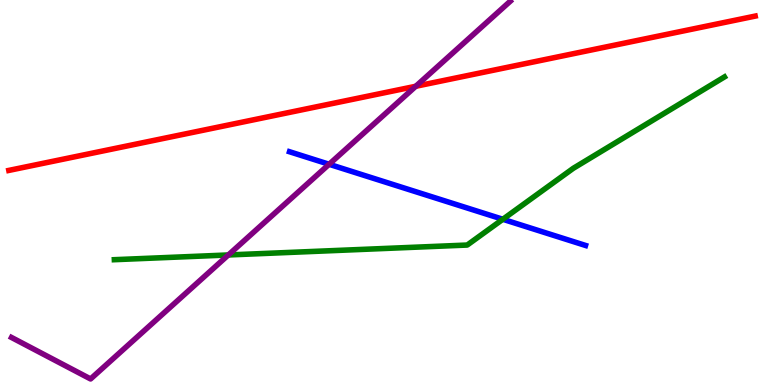[{'lines': ['blue', 'red'], 'intersections': []}, {'lines': ['green', 'red'], 'intersections': []}, {'lines': ['purple', 'red'], 'intersections': [{'x': 5.36, 'y': 7.76}]}, {'lines': ['blue', 'green'], 'intersections': [{'x': 6.49, 'y': 4.3}]}, {'lines': ['blue', 'purple'], 'intersections': [{'x': 4.25, 'y': 5.73}]}, {'lines': ['green', 'purple'], 'intersections': [{'x': 2.95, 'y': 3.38}]}]